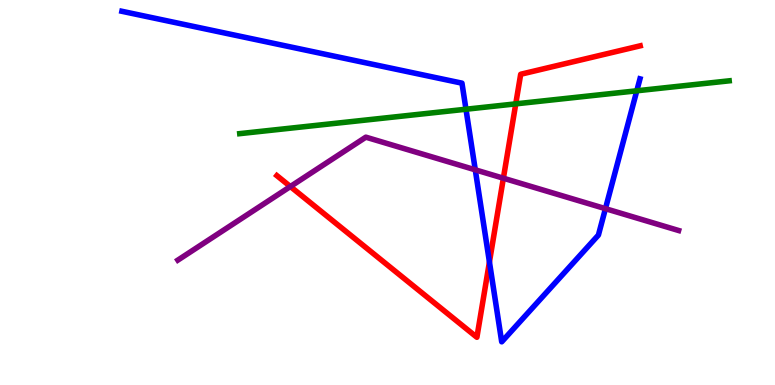[{'lines': ['blue', 'red'], 'intersections': [{'x': 6.32, 'y': 3.2}]}, {'lines': ['green', 'red'], 'intersections': [{'x': 6.65, 'y': 7.3}]}, {'lines': ['purple', 'red'], 'intersections': [{'x': 3.75, 'y': 5.15}, {'x': 6.5, 'y': 5.37}]}, {'lines': ['blue', 'green'], 'intersections': [{'x': 6.01, 'y': 7.16}, {'x': 8.22, 'y': 7.64}]}, {'lines': ['blue', 'purple'], 'intersections': [{'x': 6.13, 'y': 5.59}, {'x': 7.81, 'y': 4.58}]}, {'lines': ['green', 'purple'], 'intersections': []}]